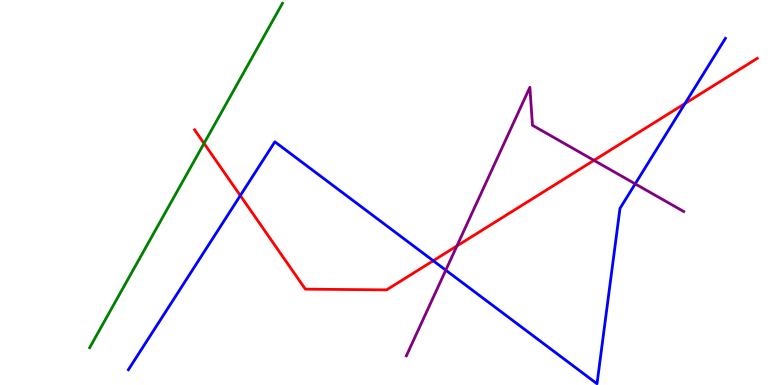[{'lines': ['blue', 'red'], 'intersections': [{'x': 3.1, 'y': 4.92}, {'x': 5.59, 'y': 3.23}, {'x': 8.84, 'y': 7.31}]}, {'lines': ['green', 'red'], 'intersections': [{'x': 2.63, 'y': 6.28}]}, {'lines': ['purple', 'red'], 'intersections': [{'x': 5.9, 'y': 3.61}, {'x': 7.66, 'y': 5.83}]}, {'lines': ['blue', 'green'], 'intersections': []}, {'lines': ['blue', 'purple'], 'intersections': [{'x': 5.75, 'y': 2.98}, {'x': 8.2, 'y': 5.22}]}, {'lines': ['green', 'purple'], 'intersections': []}]